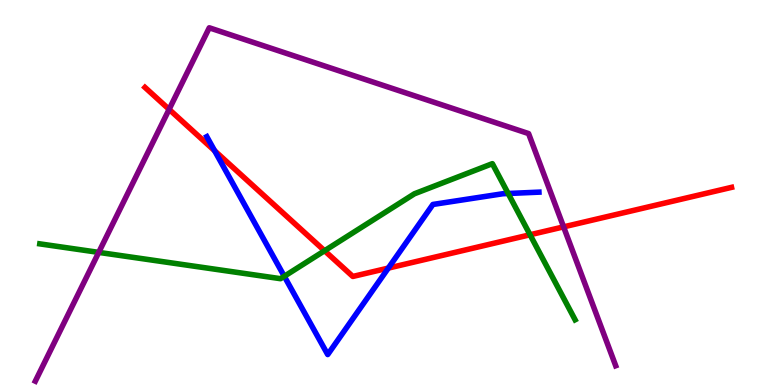[{'lines': ['blue', 'red'], 'intersections': [{'x': 2.77, 'y': 6.08}, {'x': 5.01, 'y': 3.04}]}, {'lines': ['green', 'red'], 'intersections': [{'x': 4.19, 'y': 3.49}, {'x': 6.84, 'y': 3.9}]}, {'lines': ['purple', 'red'], 'intersections': [{'x': 2.18, 'y': 7.16}, {'x': 7.27, 'y': 4.11}]}, {'lines': ['blue', 'green'], 'intersections': [{'x': 3.67, 'y': 2.82}, {'x': 6.56, 'y': 4.97}]}, {'lines': ['blue', 'purple'], 'intersections': []}, {'lines': ['green', 'purple'], 'intersections': [{'x': 1.27, 'y': 3.44}]}]